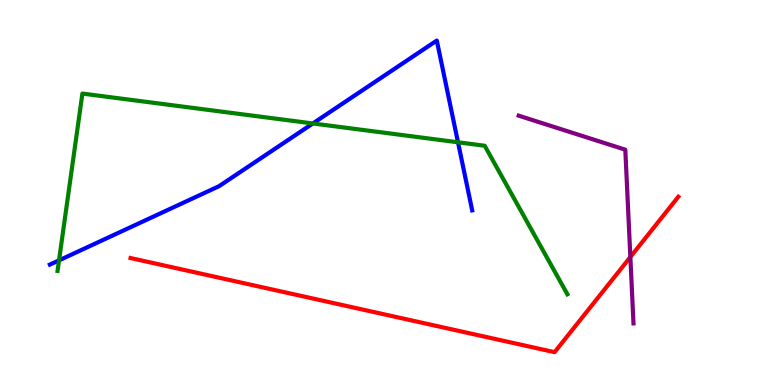[{'lines': ['blue', 'red'], 'intersections': []}, {'lines': ['green', 'red'], 'intersections': []}, {'lines': ['purple', 'red'], 'intersections': [{'x': 8.13, 'y': 3.32}]}, {'lines': ['blue', 'green'], 'intersections': [{'x': 0.762, 'y': 3.24}, {'x': 4.04, 'y': 6.79}, {'x': 5.91, 'y': 6.3}]}, {'lines': ['blue', 'purple'], 'intersections': []}, {'lines': ['green', 'purple'], 'intersections': []}]